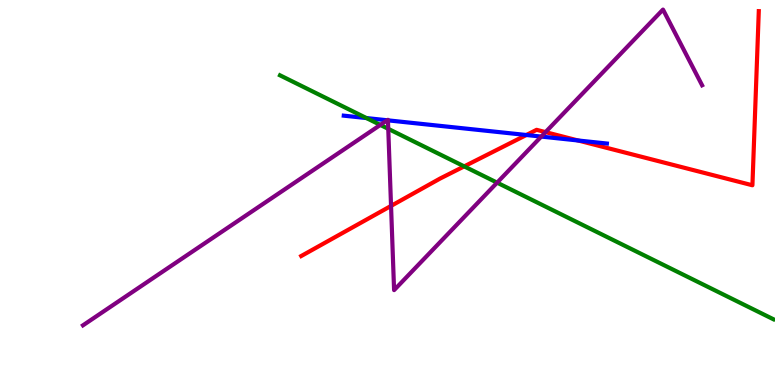[{'lines': ['blue', 'red'], 'intersections': [{'x': 6.79, 'y': 6.49}, {'x': 7.46, 'y': 6.35}]}, {'lines': ['green', 'red'], 'intersections': [{'x': 5.99, 'y': 5.68}]}, {'lines': ['purple', 'red'], 'intersections': [{'x': 5.05, 'y': 4.65}, {'x': 7.04, 'y': 6.57}]}, {'lines': ['blue', 'green'], 'intersections': [{'x': 4.73, 'y': 6.93}]}, {'lines': ['blue', 'purple'], 'intersections': [{'x': 5.0, 'y': 6.88}, {'x': 5.01, 'y': 6.87}, {'x': 6.98, 'y': 6.45}]}, {'lines': ['green', 'purple'], 'intersections': [{'x': 4.91, 'y': 6.76}, {'x': 5.01, 'y': 6.65}, {'x': 6.41, 'y': 5.26}]}]